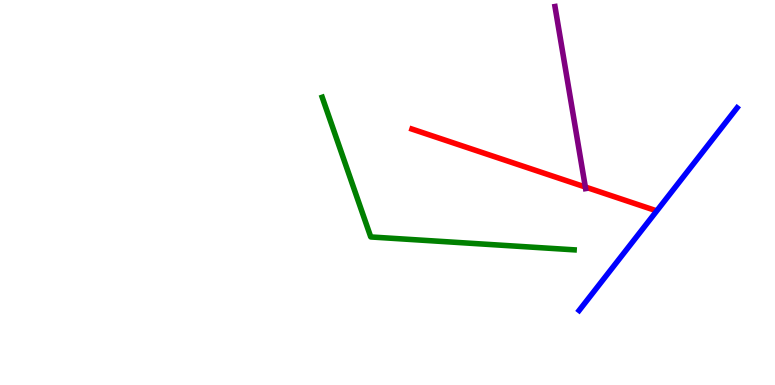[{'lines': ['blue', 'red'], 'intersections': []}, {'lines': ['green', 'red'], 'intersections': []}, {'lines': ['purple', 'red'], 'intersections': [{'x': 7.55, 'y': 5.14}]}, {'lines': ['blue', 'green'], 'intersections': []}, {'lines': ['blue', 'purple'], 'intersections': []}, {'lines': ['green', 'purple'], 'intersections': []}]